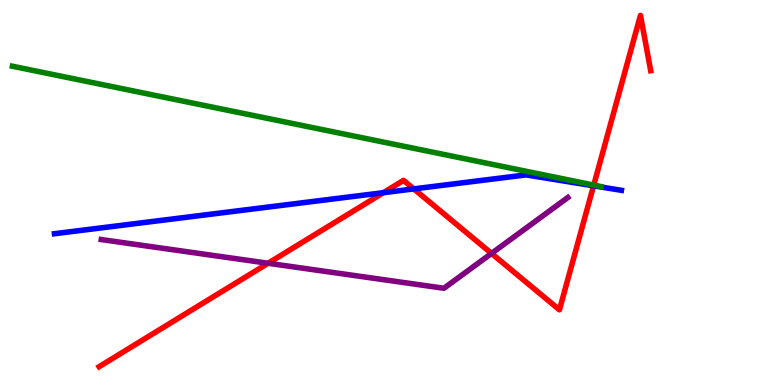[{'lines': ['blue', 'red'], 'intersections': [{'x': 4.95, 'y': 5.0}, {'x': 5.34, 'y': 5.09}, {'x': 7.66, 'y': 5.17}]}, {'lines': ['green', 'red'], 'intersections': [{'x': 7.66, 'y': 5.19}]}, {'lines': ['purple', 'red'], 'intersections': [{'x': 3.46, 'y': 3.16}, {'x': 6.34, 'y': 3.42}]}, {'lines': ['blue', 'green'], 'intersections': []}, {'lines': ['blue', 'purple'], 'intersections': []}, {'lines': ['green', 'purple'], 'intersections': []}]